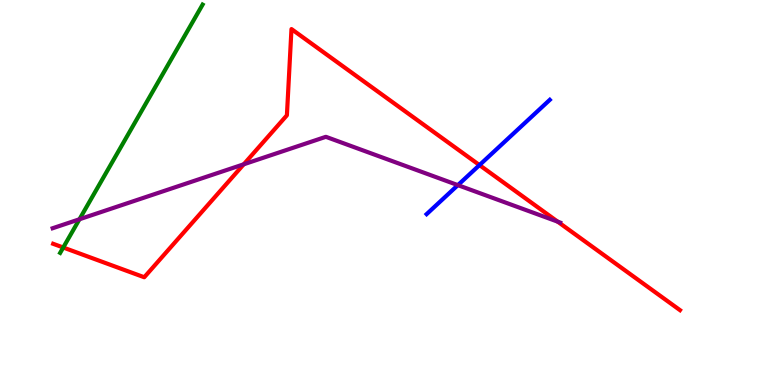[{'lines': ['blue', 'red'], 'intersections': [{'x': 6.19, 'y': 5.71}]}, {'lines': ['green', 'red'], 'intersections': [{'x': 0.816, 'y': 3.57}]}, {'lines': ['purple', 'red'], 'intersections': [{'x': 3.15, 'y': 5.73}, {'x': 7.2, 'y': 4.24}]}, {'lines': ['blue', 'green'], 'intersections': []}, {'lines': ['blue', 'purple'], 'intersections': [{'x': 5.91, 'y': 5.19}]}, {'lines': ['green', 'purple'], 'intersections': [{'x': 1.03, 'y': 4.3}]}]